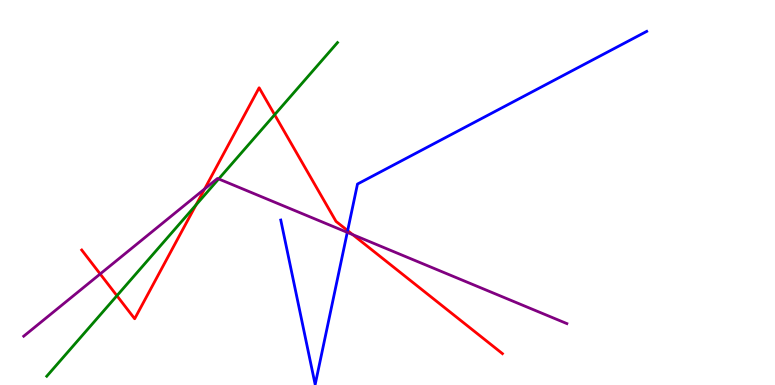[{'lines': ['blue', 'red'], 'intersections': [{'x': 4.49, 'y': 4.01}]}, {'lines': ['green', 'red'], 'intersections': [{'x': 1.51, 'y': 2.32}, {'x': 2.53, 'y': 4.68}, {'x': 3.54, 'y': 7.02}]}, {'lines': ['purple', 'red'], 'intersections': [{'x': 1.29, 'y': 2.88}, {'x': 2.64, 'y': 5.09}, {'x': 4.55, 'y': 3.91}]}, {'lines': ['blue', 'green'], 'intersections': []}, {'lines': ['blue', 'purple'], 'intersections': [{'x': 4.48, 'y': 3.96}]}, {'lines': ['green', 'purple'], 'intersections': [{'x': 2.82, 'y': 5.35}]}]